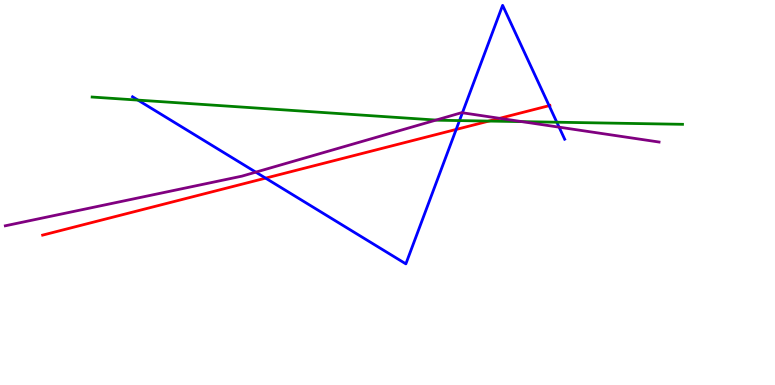[{'lines': ['blue', 'red'], 'intersections': [{'x': 3.43, 'y': 5.37}, {'x': 5.89, 'y': 6.64}, {'x': 7.09, 'y': 7.26}]}, {'lines': ['green', 'red'], 'intersections': [{'x': 6.31, 'y': 6.86}]}, {'lines': ['purple', 'red'], 'intersections': [{'x': 6.45, 'y': 6.93}]}, {'lines': ['blue', 'green'], 'intersections': [{'x': 1.78, 'y': 7.4}, {'x': 5.93, 'y': 6.87}, {'x': 7.18, 'y': 6.83}]}, {'lines': ['blue', 'purple'], 'intersections': [{'x': 3.3, 'y': 5.53}, {'x': 5.97, 'y': 7.07}, {'x': 7.21, 'y': 6.7}]}, {'lines': ['green', 'purple'], 'intersections': [{'x': 5.63, 'y': 6.88}, {'x': 6.73, 'y': 6.84}]}]